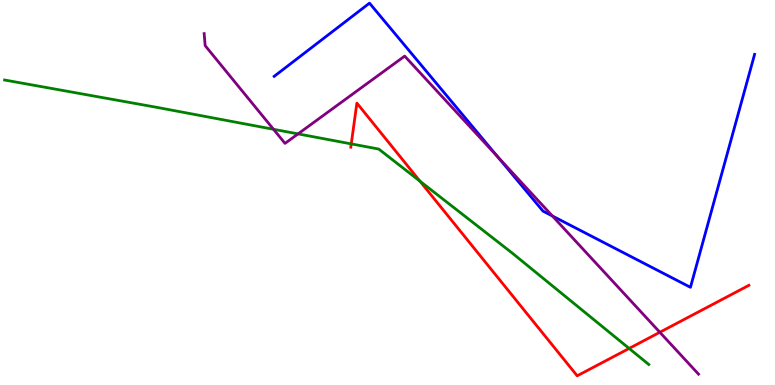[{'lines': ['blue', 'red'], 'intersections': []}, {'lines': ['green', 'red'], 'intersections': [{'x': 4.53, 'y': 6.26}, {'x': 5.42, 'y': 5.29}, {'x': 8.12, 'y': 0.95}]}, {'lines': ['purple', 'red'], 'intersections': [{'x': 8.51, 'y': 1.37}]}, {'lines': ['blue', 'green'], 'intersections': []}, {'lines': ['blue', 'purple'], 'intersections': [{'x': 6.42, 'y': 5.94}, {'x': 7.13, 'y': 4.39}]}, {'lines': ['green', 'purple'], 'intersections': [{'x': 3.53, 'y': 6.64}, {'x': 3.85, 'y': 6.52}]}]